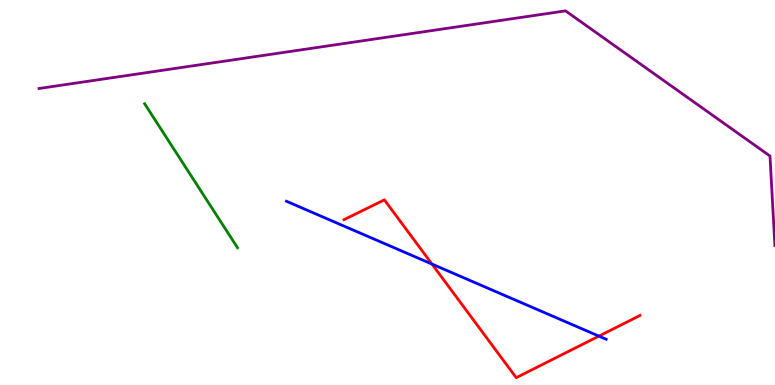[{'lines': ['blue', 'red'], 'intersections': [{'x': 5.57, 'y': 3.14}, {'x': 7.73, 'y': 1.27}]}, {'lines': ['green', 'red'], 'intersections': []}, {'lines': ['purple', 'red'], 'intersections': []}, {'lines': ['blue', 'green'], 'intersections': []}, {'lines': ['blue', 'purple'], 'intersections': []}, {'lines': ['green', 'purple'], 'intersections': []}]